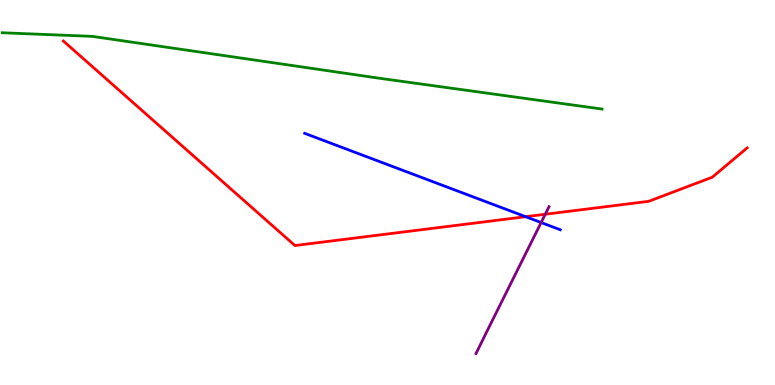[{'lines': ['blue', 'red'], 'intersections': [{'x': 6.78, 'y': 4.37}]}, {'lines': ['green', 'red'], 'intersections': []}, {'lines': ['purple', 'red'], 'intersections': [{'x': 7.04, 'y': 4.43}]}, {'lines': ['blue', 'green'], 'intersections': []}, {'lines': ['blue', 'purple'], 'intersections': [{'x': 6.98, 'y': 4.22}]}, {'lines': ['green', 'purple'], 'intersections': []}]